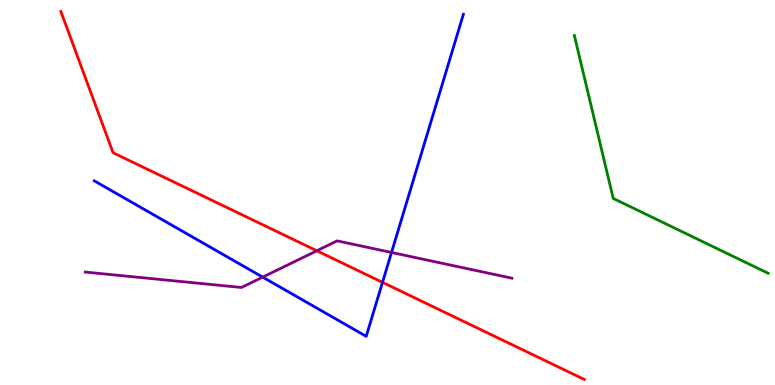[{'lines': ['blue', 'red'], 'intersections': [{'x': 4.94, 'y': 2.67}]}, {'lines': ['green', 'red'], 'intersections': []}, {'lines': ['purple', 'red'], 'intersections': [{'x': 4.09, 'y': 3.49}]}, {'lines': ['blue', 'green'], 'intersections': []}, {'lines': ['blue', 'purple'], 'intersections': [{'x': 3.39, 'y': 2.8}, {'x': 5.05, 'y': 3.44}]}, {'lines': ['green', 'purple'], 'intersections': []}]